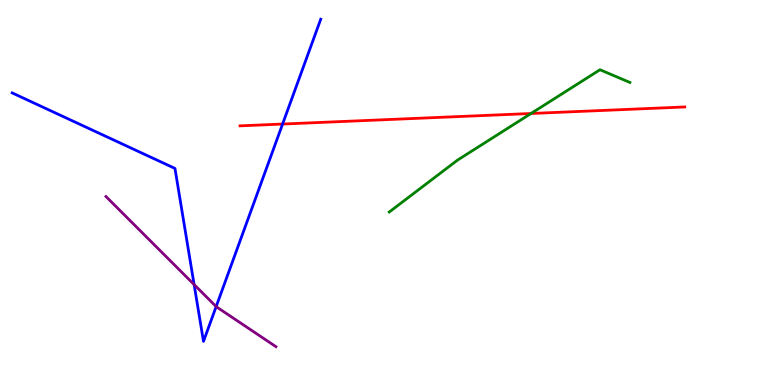[{'lines': ['blue', 'red'], 'intersections': [{'x': 3.65, 'y': 6.78}]}, {'lines': ['green', 'red'], 'intersections': [{'x': 6.85, 'y': 7.05}]}, {'lines': ['purple', 'red'], 'intersections': []}, {'lines': ['blue', 'green'], 'intersections': []}, {'lines': ['blue', 'purple'], 'intersections': [{'x': 2.5, 'y': 2.61}, {'x': 2.79, 'y': 2.04}]}, {'lines': ['green', 'purple'], 'intersections': []}]